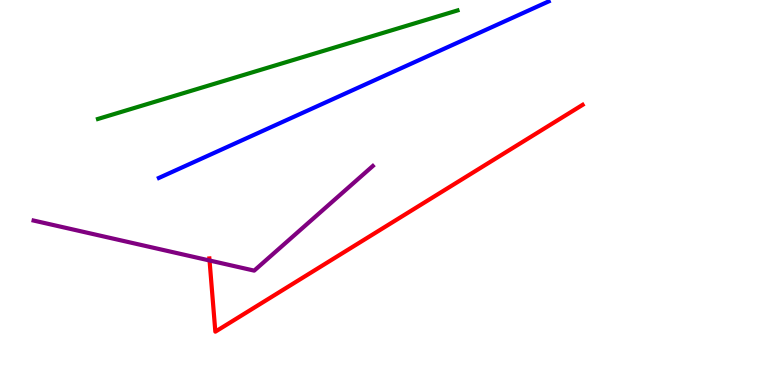[{'lines': ['blue', 'red'], 'intersections': []}, {'lines': ['green', 'red'], 'intersections': []}, {'lines': ['purple', 'red'], 'intersections': [{'x': 2.7, 'y': 3.23}]}, {'lines': ['blue', 'green'], 'intersections': []}, {'lines': ['blue', 'purple'], 'intersections': []}, {'lines': ['green', 'purple'], 'intersections': []}]